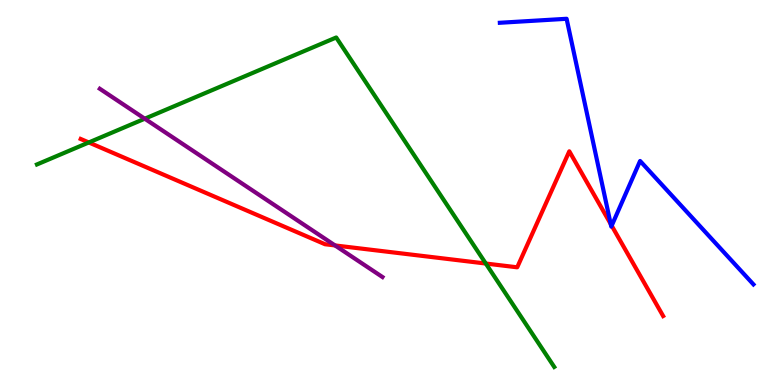[{'lines': ['blue', 'red'], 'intersections': [{'x': 7.88, 'y': 4.18}, {'x': 7.89, 'y': 4.14}]}, {'lines': ['green', 'red'], 'intersections': [{'x': 1.15, 'y': 6.3}, {'x': 6.27, 'y': 3.15}]}, {'lines': ['purple', 'red'], 'intersections': [{'x': 4.32, 'y': 3.63}]}, {'lines': ['blue', 'green'], 'intersections': []}, {'lines': ['blue', 'purple'], 'intersections': []}, {'lines': ['green', 'purple'], 'intersections': [{'x': 1.87, 'y': 6.92}]}]